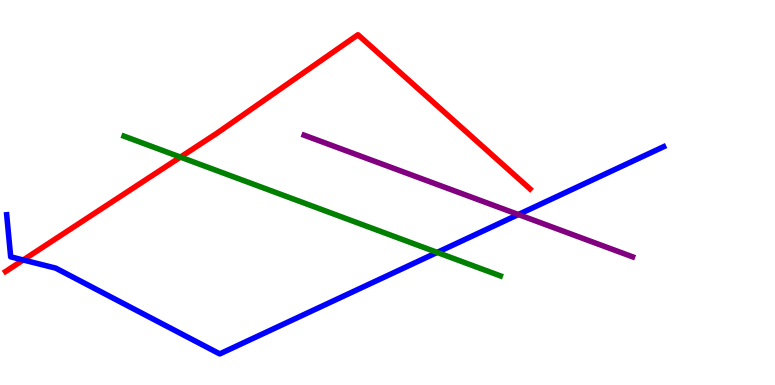[{'lines': ['blue', 'red'], 'intersections': [{'x': 0.3, 'y': 3.25}]}, {'lines': ['green', 'red'], 'intersections': [{'x': 2.33, 'y': 5.92}]}, {'lines': ['purple', 'red'], 'intersections': []}, {'lines': ['blue', 'green'], 'intersections': [{'x': 5.64, 'y': 3.44}]}, {'lines': ['blue', 'purple'], 'intersections': [{'x': 6.69, 'y': 4.43}]}, {'lines': ['green', 'purple'], 'intersections': []}]